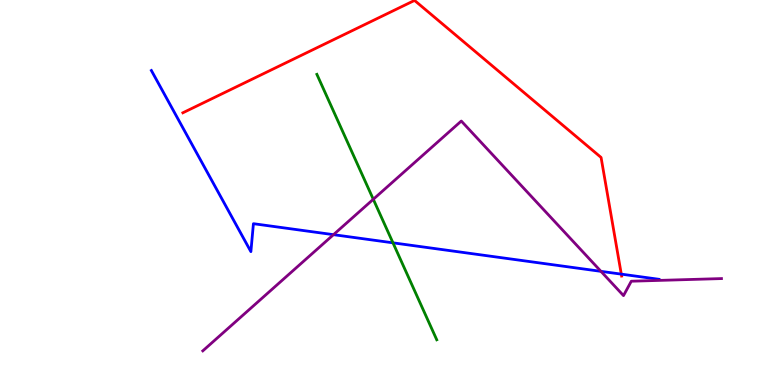[{'lines': ['blue', 'red'], 'intersections': [{'x': 8.02, 'y': 2.88}]}, {'lines': ['green', 'red'], 'intersections': []}, {'lines': ['purple', 'red'], 'intersections': []}, {'lines': ['blue', 'green'], 'intersections': [{'x': 5.07, 'y': 3.69}]}, {'lines': ['blue', 'purple'], 'intersections': [{'x': 4.3, 'y': 3.9}, {'x': 7.75, 'y': 2.95}]}, {'lines': ['green', 'purple'], 'intersections': [{'x': 4.82, 'y': 4.82}]}]